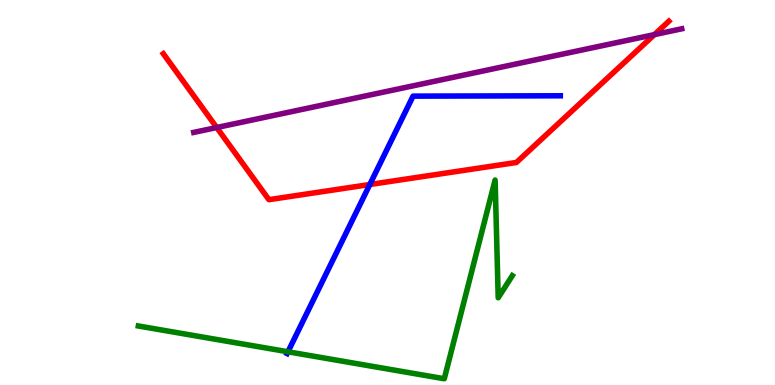[{'lines': ['blue', 'red'], 'intersections': [{'x': 4.77, 'y': 5.21}]}, {'lines': ['green', 'red'], 'intersections': []}, {'lines': ['purple', 'red'], 'intersections': [{'x': 2.8, 'y': 6.69}, {'x': 8.44, 'y': 9.1}]}, {'lines': ['blue', 'green'], 'intersections': [{'x': 3.72, 'y': 0.863}]}, {'lines': ['blue', 'purple'], 'intersections': []}, {'lines': ['green', 'purple'], 'intersections': []}]